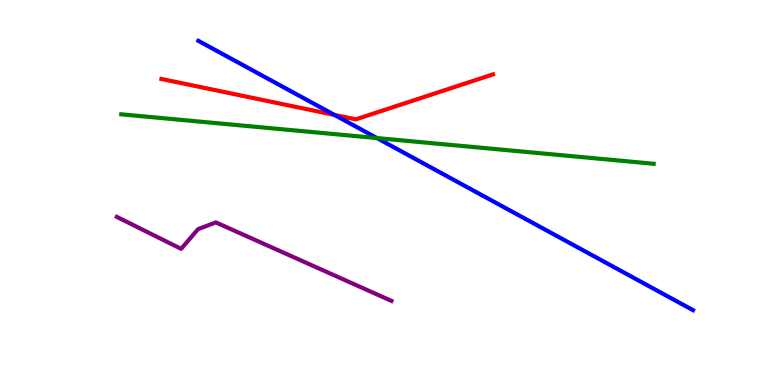[{'lines': ['blue', 'red'], 'intersections': [{'x': 4.32, 'y': 7.02}]}, {'lines': ['green', 'red'], 'intersections': []}, {'lines': ['purple', 'red'], 'intersections': []}, {'lines': ['blue', 'green'], 'intersections': [{'x': 4.86, 'y': 6.41}]}, {'lines': ['blue', 'purple'], 'intersections': []}, {'lines': ['green', 'purple'], 'intersections': []}]